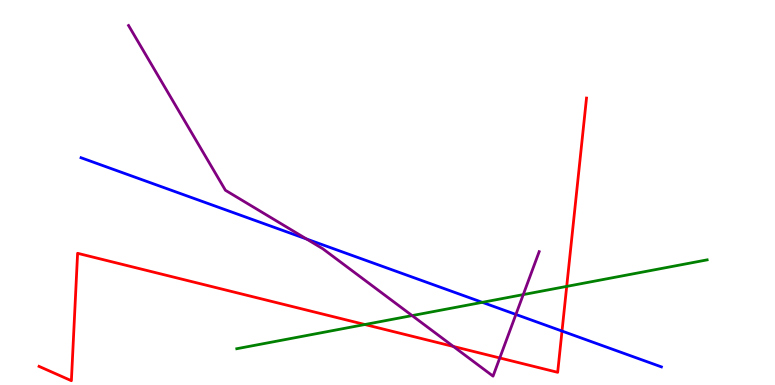[{'lines': ['blue', 'red'], 'intersections': [{'x': 7.25, 'y': 1.4}]}, {'lines': ['green', 'red'], 'intersections': [{'x': 4.71, 'y': 1.57}, {'x': 7.31, 'y': 2.56}]}, {'lines': ['purple', 'red'], 'intersections': [{'x': 5.85, 'y': 1.0}, {'x': 6.45, 'y': 0.702}]}, {'lines': ['blue', 'green'], 'intersections': [{'x': 6.22, 'y': 2.15}]}, {'lines': ['blue', 'purple'], 'intersections': [{'x': 3.96, 'y': 3.79}, {'x': 6.66, 'y': 1.83}]}, {'lines': ['green', 'purple'], 'intersections': [{'x': 5.32, 'y': 1.8}, {'x': 6.75, 'y': 2.35}]}]